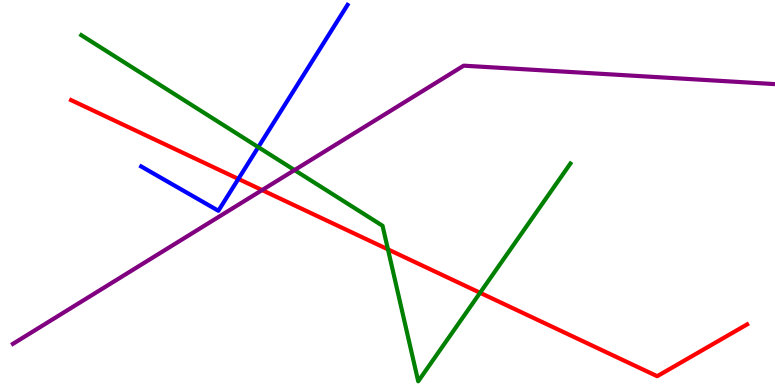[{'lines': ['blue', 'red'], 'intersections': [{'x': 3.08, 'y': 5.35}]}, {'lines': ['green', 'red'], 'intersections': [{'x': 5.01, 'y': 3.52}, {'x': 6.19, 'y': 2.4}]}, {'lines': ['purple', 'red'], 'intersections': [{'x': 3.38, 'y': 5.06}]}, {'lines': ['blue', 'green'], 'intersections': [{'x': 3.33, 'y': 6.18}]}, {'lines': ['blue', 'purple'], 'intersections': []}, {'lines': ['green', 'purple'], 'intersections': [{'x': 3.8, 'y': 5.58}]}]